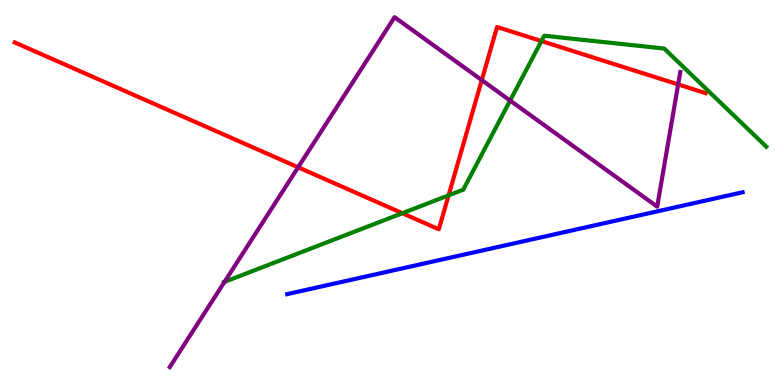[{'lines': ['blue', 'red'], 'intersections': []}, {'lines': ['green', 'red'], 'intersections': [{'x': 5.19, 'y': 4.46}, {'x': 5.79, 'y': 4.93}, {'x': 6.99, 'y': 8.93}]}, {'lines': ['purple', 'red'], 'intersections': [{'x': 3.85, 'y': 5.65}, {'x': 6.22, 'y': 7.92}, {'x': 8.75, 'y': 7.81}]}, {'lines': ['blue', 'green'], 'intersections': []}, {'lines': ['blue', 'purple'], 'intersections': []}, {'lines': ['green', 'purple'], 'intersections': [{'x': 2.9, 'y': 2.68}, {'x': 6.58, 'y': 7.39}]}]